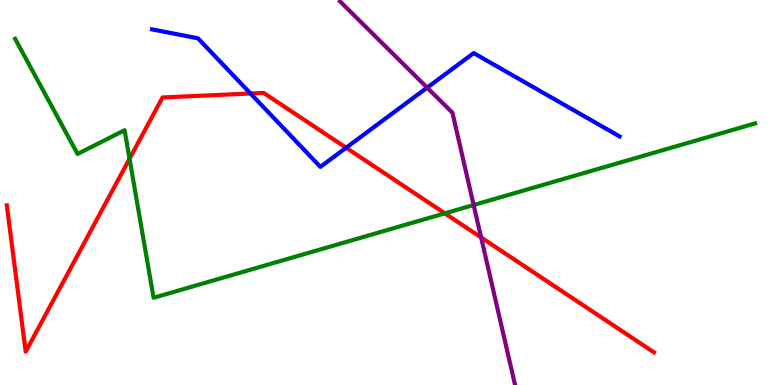[{'lines': ['blue', 'red'], 'intersections': [{'x': 3.23, 'y': 7.57}, {'x': 4.47, 'y': 6.16}]}, {'lines': ['green', 'red'], 'intersections': [{'x': 1.67, 'y': 5.88}, {'x': 5.74, 'y': 4.46}]}, {'lines': ['purple', 'red'], 'intersections': [{'x': 6.21, 'y': 3.83}]}, {'lines': ['blue', 'green'], 'intersections': []}, {'lines': ['blue', 'purple'], 'intersections': [{'x': 5.51, 'y': 7.72}]}, {'lines': ['green', 'purple'], 'intersections': [{'x': 6.11, 'y': 4.68}]}]